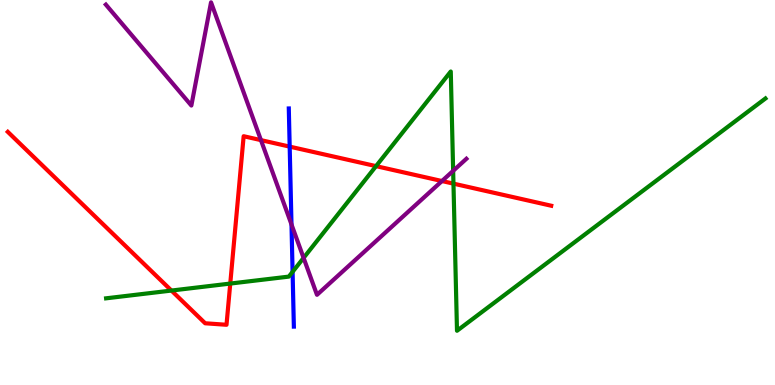[{'lines': ['blue', 'red'], 'intersections': [{'x': 3.74, 'y': 6.19}]}, {'lines': ['green', 'red'], 'intersections': [{'x': 2.21, 'y': 2.45}, {'x': 2.97, 'y': 2.63}, {'x': 4.85, 'y': 5.68}, {'x': 5.85, 'y': 5.23}]}, {'lines': ['purple', 'red'], 'intersections': [{'x': 3.37, 'y': 6.36}, {'x': 5.7, 'y': 5.3}]}, {'lines': ['blue', 'green'], 'intersections': [{'x': 3.78, 'y': 2.94}]}, {'lines': ['blue', 'purple'], 'intersections': [{'x': 3.76, 'y': 4.17}]}, {'lines': ['green', 'purple'], 'intersections': [{'x': 3.92, 'y': 3.3}, {'x': 5.85, 'y': 5.56}]}]